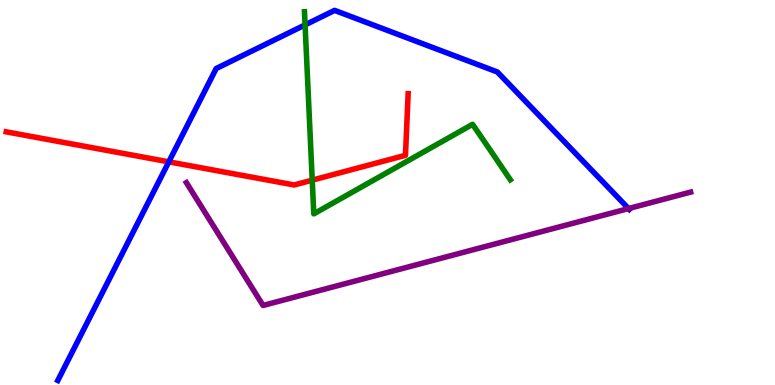[{'lines': ['blue', 'red'], 'intersections': [{'x': 2.18, 'y': 5.8}]}, {'lines': ['green', 'red'], 'intersections': [{'x': 4.03, 'y': 5.32}]}, {'lines': ['purple', 'red'], 'intersections': []}, {'lines': ['blue', 'green'], 'intersections': [{'x': 3.94, 'y': 9.35}]}, {'lines': ['blue', 'purple'], 'intersections': [{'x': 8.11, 'y': 4.58}]}, {'lines': ['green', 'purple'], 'intersections': []}]